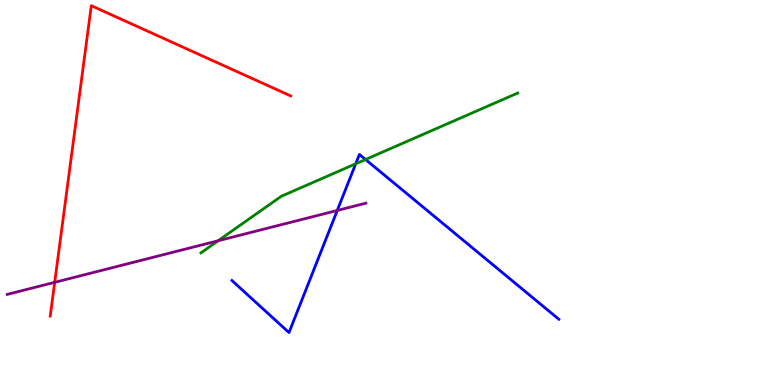[{'lines': ['blue', 'red'], 'intersections': []}, {'lines': ['green', 'red'], 'intersections': []}, {'lines': ['purple', 'red'], 'intersections': [{'x': 0.706, 'y': 2.67}]}, {'lines': ['blue', 'green'], 'intersections': [{'x': 4.59, 'y': 5.75}, {'x': 4.72, 'y': 5.86}]}, {'lines': ['blue', 'purple'], 'intersections': [{'x': 4.35, 'y': 4.53}]}, {'lines': ['green', 'purple'], 'intersections': [{'x': 2.81, 'y': 3.75}]}]